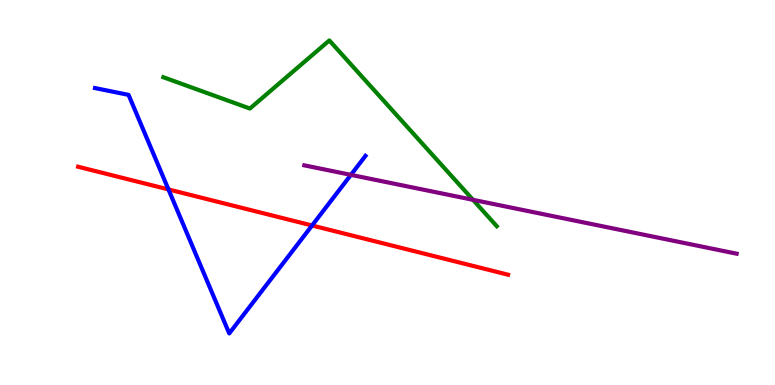[{'lines': ['blue', 'red'], 'intersections': [{'x': 2.17, 'y': 5.08}, {'x': 4.03, 'y': 4.14}]}, {'lines': ['green', 'red'], 'intersections': []}, {'lines': ['purple', 'red'], 'intersections': []}, {'lines': ['blue', 'green'], 'intersections': []}, {'lines': ['blue', 'purple'], 'intersections': [{'x': 4.53, 'y': 5.46}]}, {'lines': ['green', 'purple'], 'intersections': [{'x': 6.1, 'y': 4.81}]}]